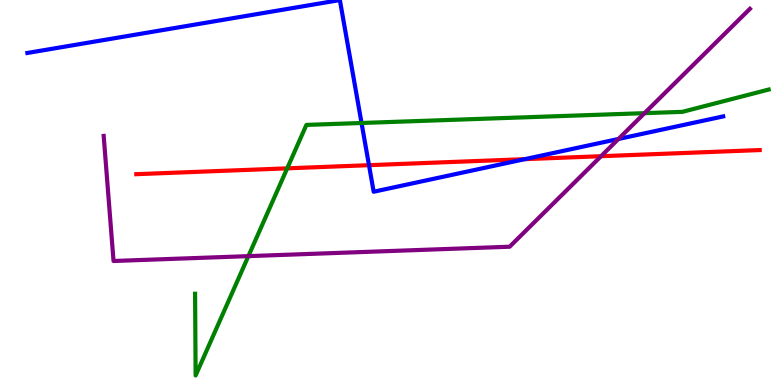[{'lines': ['blue', 'red'], 'intersections': [{'x': 4.76, 'y': 5.71}, {'x': 6.77, 'y': 5.87}]}, {'lines': ['green', 'red'], 'intersections': [{'x': 3.71, 'y': 5.63}]}, {'lines': ['purple', 'red'], 'intersections': [{'x': 7.76, 'y': 5.94}]}, {'lines': ['blue', 'green'], 'intersections': [{'x': 4.67, 'y': 6.81}]}, {'lines': ['blue', 'purple'], 'intersections': [{'x': 7.98, 'y': 6.39}]}, {'lines': ['green', 'purple'], 'intersections': [{'x': 3.21, 'y': 3.35}, {'x': 8.32, 'y': 7.06}]}]